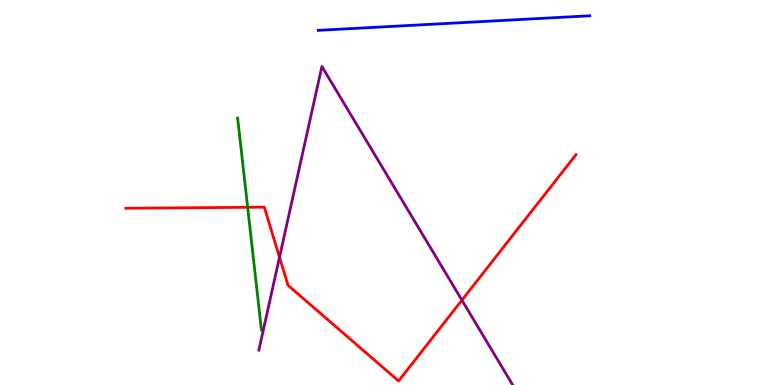[{'lines': ['blue', 'red'], 'intersections': []}, {'lines': ['green', 'red'], 'intersections': [{'x': 3.2, 'y': 4.62}]}, {'lines': ['purple', 'red'], 'intersections': [{'x': 3.61, 'y': 3.32}, {'x': 5.96, 'y': 2.2}]}, {'lines': ['blue', 'green'], 'intersections': []}, {'lines': ['blue', 'purple'], 'intersections': []}, {'lines': ['green', 'purple'], 'intersections': []}]